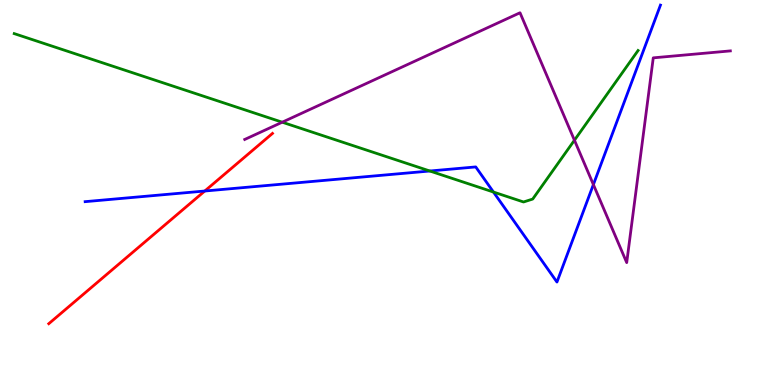[{'lines': ['blue', 'red'], 'intersections': [{'x': 2.64, 'y': 5.04}]}, {'lines': ['green', 'red'], 'intersections': []}, {'lines': ['purple', 'red'], 'intersections': []}, {'lines': ['blue', 'green'], 'intersections': [{'x': 5.55, 'y': 5.56}, {'x': 6.37, 'y': 5.01}]}, {'lines': ['blue', 'purple'], 'intersections': [{'x': 7.66, 'y': 5.21}]}, {'lines': ['green', 'purple'], 'intersections': [{'x': 3.64, 'y': 6.83}, {'x': 7.41, 'y': 6.36}]}]